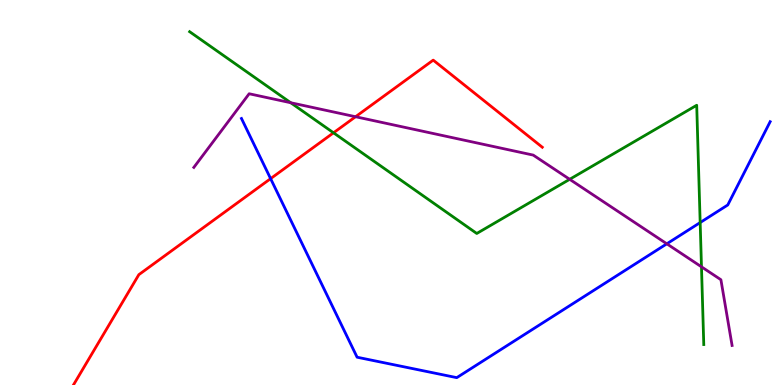[{'lines': ['blue', 'red'], 'intersections': [{'x': 3.49, 'y': 5.36}]}, {'lines': ['green', 'red'], 'intersections': [{'x': 4.3, 'y': 6.55}]}, {'lines': ['purple', 'red'], 'intersections': [{'x': 4.59, 'y': 6.97}]}, {'lines': ['blue', 'green'], 'intersections': [{'x': 9.03, 'y': 4.22}]}, {'lines': ['blue', 'purple'], 'intersections': [{'x': 8.6, 'y': 3.67}]}, {'lines': ['green', 'purple'], 'intersections': [{'x': 3.75, 'y': 7.33}, {'x': 7.35, 'y': 5.34}, {'x': 9.05, 'y': 3.07}]}]